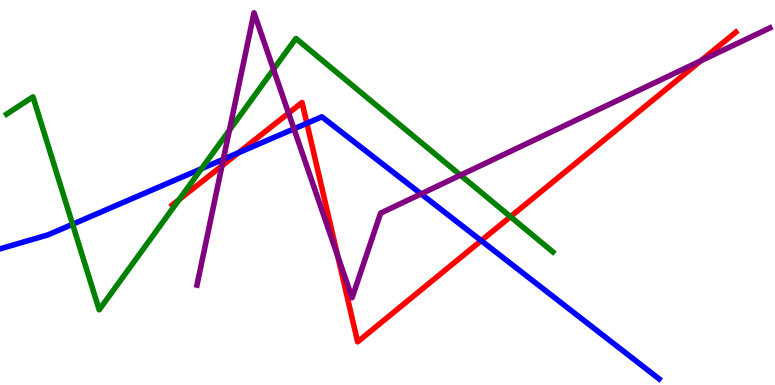[{'lines': ['blue', 'red'], 'intersections': [{'x': 3.08, 'y': 6.03}, {'x': 3.96, 'y': 6.8}, {'x': 6.21, 'y': 3.75}]}, {'lines': ['green', 'red'], 'intersections': [{'x': 2.31, 'y': 4.81}, {'x': 6.59, 'y': 4.37}]}, {'lines': ['purple', 'red'], 'intersections': [{'x': 2.86, 'y': 5.69}, {'x': 3.72, 'y': 7.06}, {'x': 4.36, 'y': 3.35}, {'x': 9.04, 'y': 8.42}]}, {'lines': ['blue', 'green'], 'intersections': [{'x': 0.937, 'y': 4.18}, {'x': 2.6, 'y': 5.62}]}, {'lines': ['blue', 'purple'], 'intersections': [{'x': 2.88, 'y': 5.86}, {'x': 3.79, 'y': 6.65}, {'x': 5.43, 'y': 4.96}]}, {'lines': ['green', 'purple'], 'intersections': [{'x': 2.96, 'y': 6.62}, {'x': 3.53, 'y': 8.2}, {'x': 5.94, 'y': 5.45}]}]